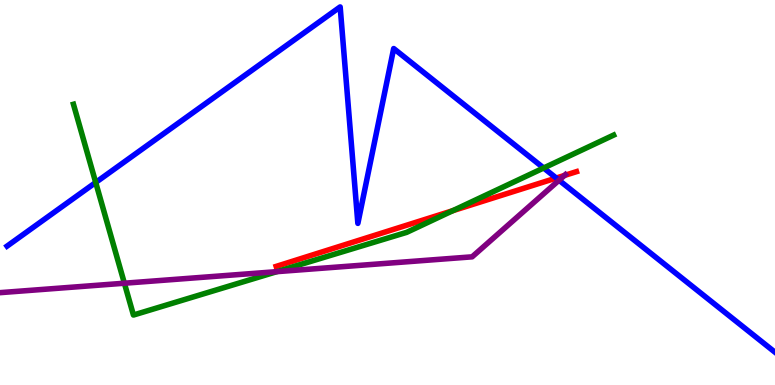[{'lines': ['blue', 'red'], 'intersections': [{'x': 7.18, 'y': 5.38}]}, {'lines': ['green', 'red'], 'intersections': [{'x': 5.84, 'y': 4.53}]}, {'lines': ['purple', 'red'], 'intersections': [{'x': 7.28, 'y': 5.44}]}, {'lines': ['blue', 'green'], 'intersections': [{'x': 1.23, 'y': 5.26}, {'x': 7.01, 'y': 5.64}]}, {'lines': ['blue', 'purple'], 'intersections': [{'x': 7.21, 'y': 5.32}]}, {'lines': ['green', 'purple'], 'intersections': [{'x': 1.6, 'y': 2.64}, {'x': 3.57, 'y': 2.94}]}]